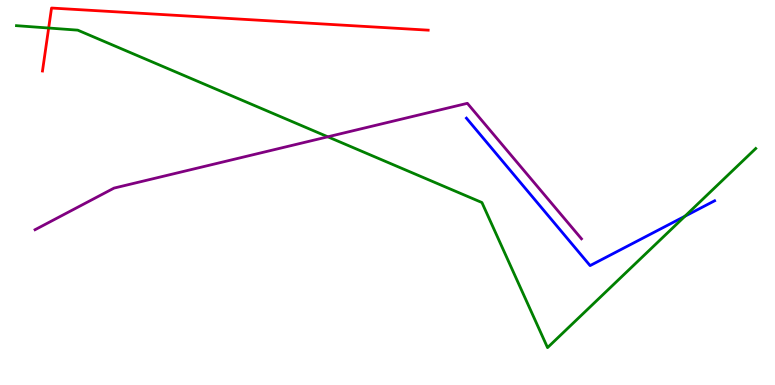[{'lines': ['blue', 'red'], 'intersections': []}, {'lines': ['green', 'red'], 'intersections': [{'x': 0.628, 'y': 9.27}]}, {'lines': ['purple', 'red'], 'intersections': []}, {'lines': ['blue', 'green'], 'intersections': [{'x': 8.84, 'y': 4.38}]}, {'lines': ['blue', 'purple'], 'intersections': []}, {'lines': ['green', 'purple'], 'intersections': [{'x': 4.23, 'y': 6.45}]}]